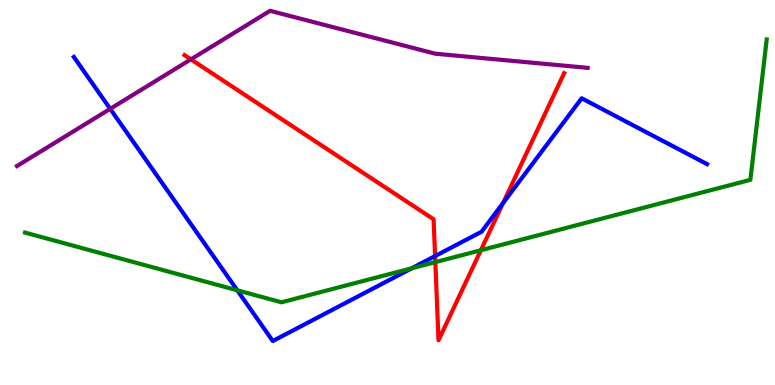[{'lines': ['blue', 'red'], 'intersections': [{'x': 5.61, 'y': 3.35}, {'x': 6.49, 'y': 4.72}]}, {'lines': ['green', 'red'], 'intersections': [{'x': 5.62, 'y': 3.19}, {'x': 6.2, 'y': 3.5}]}, {'lines': ['purple', 'red'], 'intersections': [{'x': 2.46, 'y': 8.46}]}, {'lines': ['blue', 'green'], 'intersections': [{'x': 3.06, 'y': 2.46}, {'x': 5.31, 'y': 3.03}]}, {'lines': ['blue', 'purple'], 'intersections': [{'x': 1.42, 'y': 7.17}]}, {'lines': ['green', 'purple'], 'intersections': []}]